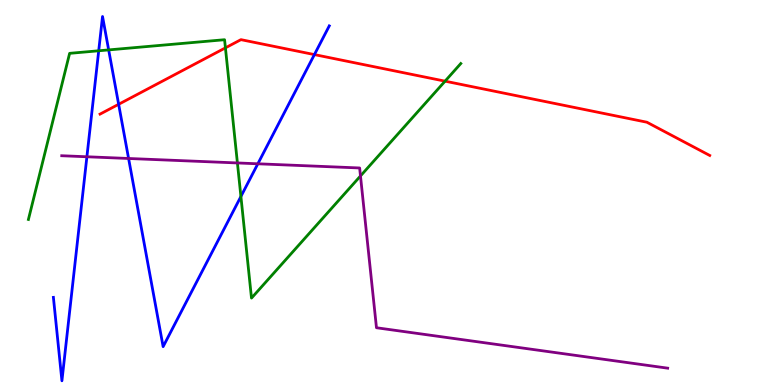[{'lines': ['blue', 'red'], 'intersections': [{'x': 1.53, 'y': 7.29}, {'x': 4.06, 'y': 8.58}]}, {'lines': ['green', 'red'], 'intersections': [{'x': 2.91, 'y': 8.76}, {'x': 5.74, 'y': 7.89}]}, {'lines': ['purple', 'red'], 'intersections': []}, {'lines': ['blue', 'green'], 'intersections': [{'x': 1.27, 'y': 8.68}, {'x': 1.4, 'y': 8.7}, {'x': 3.11, 'y': 4.9}]}, {'lines': ['blue', 'purple'], 'intersections': [{'x': 1.12, 'y': 5.93}, {'x': 1.66, 'y': 5.88}, {'x': 3.33, 'y': 5.75}]}, {'lines': ['green', 'purple'], 'intersections': [{'x': 3.06, 'y': 5.77}, {'x': 4.65, 'y': 5.43}]}]